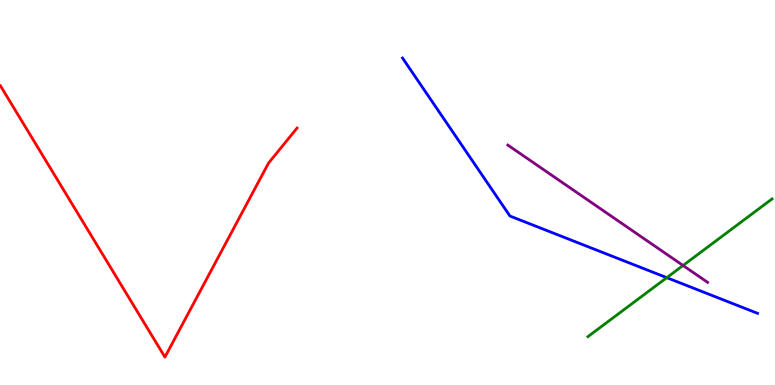[{'lines': ['blue', 'red'], 'intersections': []}, {'lines': ['green', 'red'], 'intersections': []}, {'lines': ['purple', 'red'], 'intersections': []}, {'lines': ['blue', 'green'], 'intersections': [{'x': 8.6, 'y': 2.79}]}, {'lines': ['blue', 'purple'], 'intersections': []}, {'lines': ['green', 'purple'], 'intersections': [{'x': 8.81, 'y': 3.1}]}]